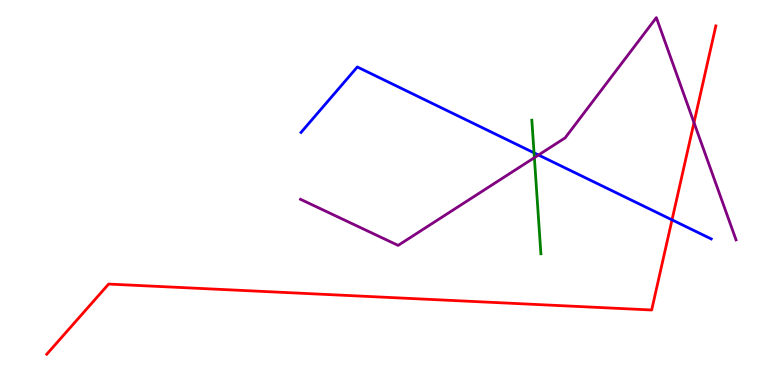[{'lines': ['blue', 'red'], 'intersections': [{'x': 8.67, 'y': 4.29}]}, {'lines': ['green', 'red'], 'intersections': []}, {'lines': ['purple', 'red'], 'intersections': [{'x': 8.95, 'y': 6.82}]}, {'lines': ['blue', 'green'], 'intersections': [{'x': 6.89, 'y': 6.03}]}, {'lines': ['blue', 'purple'], 'intersections': [{'x': 6.95, 'y': 5.97}]}, {'lines': ['green', 'purple'], 'intersections': [{'x': 6.9, 'y': 5.9}]}]